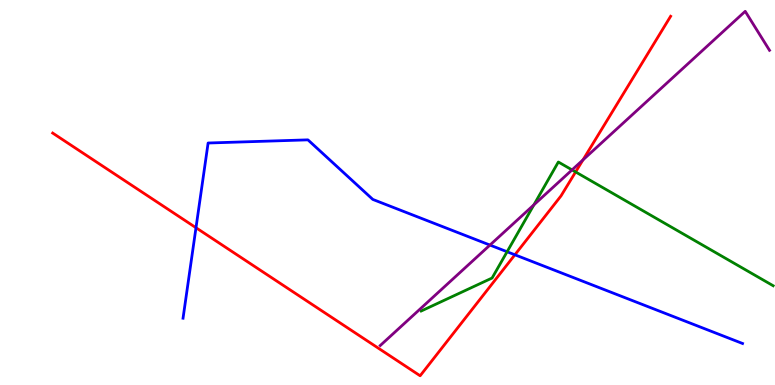[{'lines': ['blue', 'red'], 'intersections': [{'x': 2.53, 'y': 4.09}, {'x': 6.64, 'y': 3.38}]}, {'lines': ['green', 'red'], 'intersections': [{'x': 7.43, 'y': 5.53}]}, {'lines': ['purple', 'red'], 'intersections': [{'x': 7.52, 'y': 5.85}]}, {'lines': ['blue', 'green'], 'intersections': [{'x': 6.54, 'y': 3.46}]}, {'lines': ['blue', 'purple'], 'intersections': [{'x': 6.32, 'y': 3.63}]}, {'lines': ['green', 'purple'], 'intersections': [{'x': 6.89, 'y': 4.68}, {'x': 7.38, 'y': 5.59}]}]